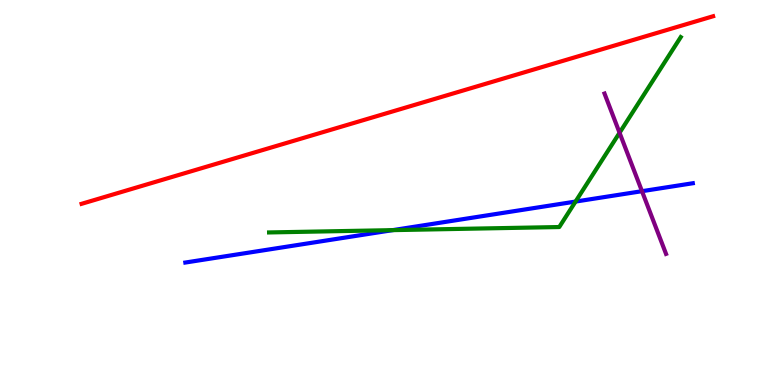[{'lines': ['blue', 'red'], 'intersections': []}, {'lines': ['green', 'red'], 'intersections': []}, {'lines': ['purple', 'red'], 'intersections': []}, {'lines': ['blue', 'green'], 'intersections': [{'x': 5.07, 'y': 4.02}, {'x': 7.43, 'y': 4.76}]}, {'lines': ['blue', 'purple'], 'intersections': [{'x': 8.28, 'y': 5.03}]}, {'lines': ['green', 'purple'], 'intersections': [{'x': 7.99, 'y': 6.55}]}]